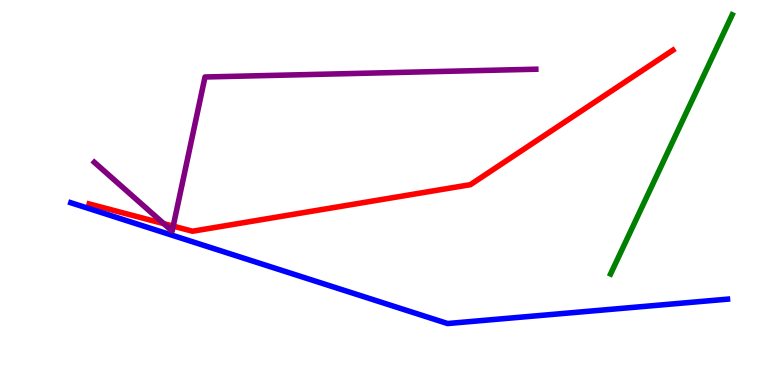[{'lines': ['blue', 'red'], 'intersections': []}, {'lines': ['green', 'red'], 'intersections': []}, {'lines': ['purple', 'red'], 'intersections': [{'x': 2.11, 'y': 4.19}, {'x': 2.23, 'y': 4.13}]}, {'lines': ['blue', 'green'], 'intersections': []}, {'lines': ['blue', 'purple'], 'intersections': []}, {'lines': ['green', 'purple'], 'intersections': []}]